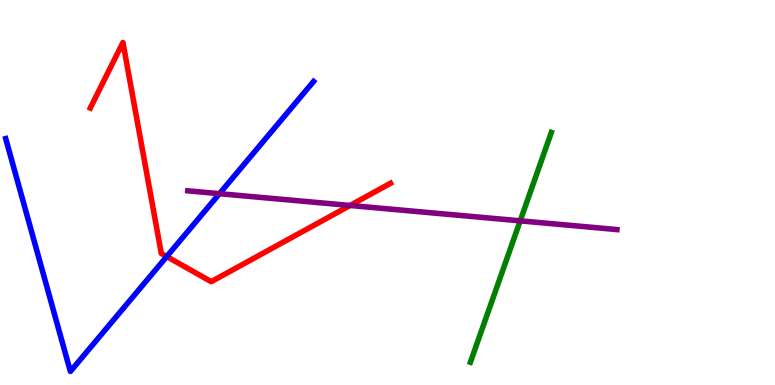[{'lines': ['blue', 'red'], 'intersections': [{'x': 2.15, 'y': 3.34}]}, {'lines': ['green', 'red'], 'intersections': []}, {'lines': ['purple', 'red'], 'intersections': [{'x': 4.52, 'y': 4.66}]}, {'lines': ['blue', 'green'], 'intersections': []}, {'lines': ['blue', 'purple'], 'intersections': [{'x': 2.83, 'y': 4.97}]}, {'lines': ['green', 'purple'], 'intersections': [{'x': 6.71, 'y': 4.26}]}]